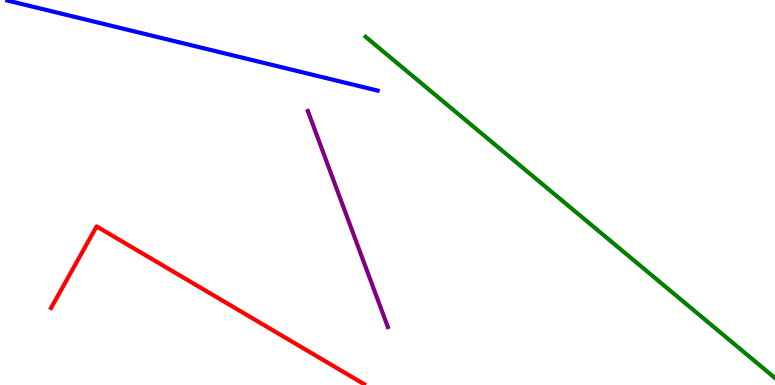[{'lines': ['blue', 'red'], 'intersections': []}, {'lines': ['green', 'red'], 'intersections': []}, {'lines': ['purple', 'red'], 'intersections': []}, {'lines': ['blue', 'green'], 'intersections': []}, {'lines': ['blue', 'purple'], 'intersections': []}, {'lines': ['green', 'purple'], 'intersections': []}]